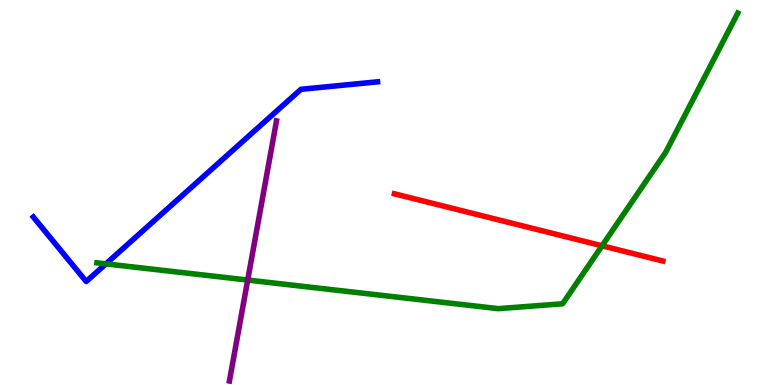[{'lines': ['blue', 'red'], 'intersections': []}, {'lines': ['green', 'red'], 'intersections': [{'x': 7.77, 'y': 3.62}]}, {'lines': ['purple', 'red'], 'intersections': []}, {'lines': ['blue', 'green'], 'intersections': [{'x': 1.37, 'y': 3.15}]}, {'lines': ['blue', 'purple'], 'intersections': []}, {'lines': ['green', 'purple'], 'intersections': [{'x': 3.2, 'y': 2.73}]}]